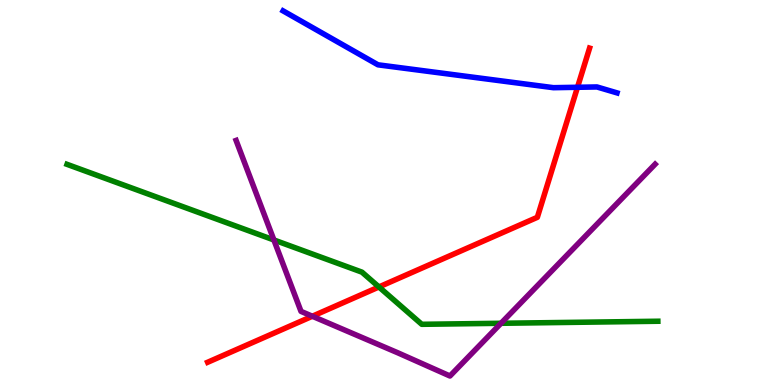[{'lines': ['blue', 'red'], 'intersections': [{'x': 7.45, 'y': 7.73}]}, {'lines': ['green', 'red'], 'intersections': [{'x': 4.89, 'y': 2.55}]}, {'lines': ['purple', 'red'], 'intersections': [{'x': 4.03, 'y': 1.79}]}, {'lines': ['blue', 'green'], 'intersections': []}, {'lines': ['blue', 'purple'], 'intersections': []}, {'lines': ['green', 'purple'], 'intersections': [{'x': 3.53, 'y': 3.77}, {'x': 6.46, 'y': 1.6}]}]